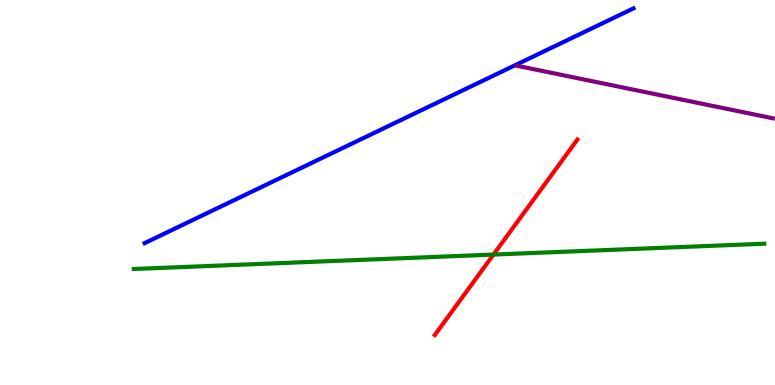[{'lines': ['blue', 'red'], 'intersections': []}, {'lines': ['green', 'red'], 'intersections': [{'x': 6.37, 'y': 3.39}]}, {'lines': ['purple', 'red'], 'intersections': []}, {'lines': ['blue', 'green'], 'intersections': []}, {'lines': ['blue', 'purple'], 'intersections': []}, {'lines': ['green', 'purple'], 'intersections': []}]